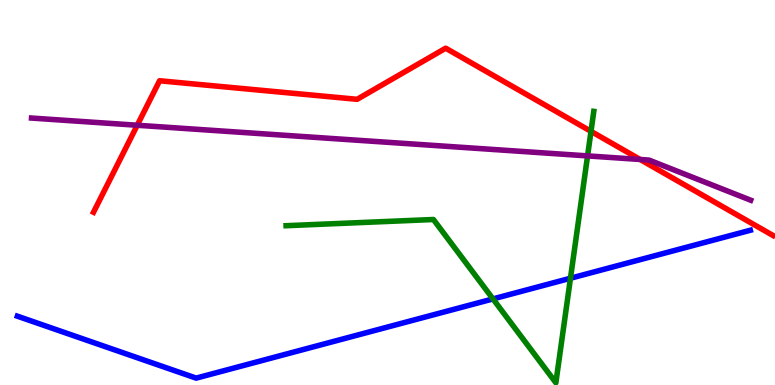[{'lines': ['blue', 'red'], 'intersections': []}, {'lines': ['green', 'red'], 'intersections': [{'x': 7.63, 'y': 6.59}]}, {'lines': ['purple', 'red'], 'intersections': [{'x': 1.77, 'y': 6.75}, {'x': 8.26, 'y': 5.86}]}, {'lines': ['blue', 'green'], 'intersections': [{'x': 6.36, 'y': 2.24}, {'x': 7.36, 'y': 2.77}]}, {'lines': ['blue', 'purple'], 'intersections': []}, {'lines': ['green', 'purple'], 'intersections': [{'x': 7.58, 'y': 5.95}]}]